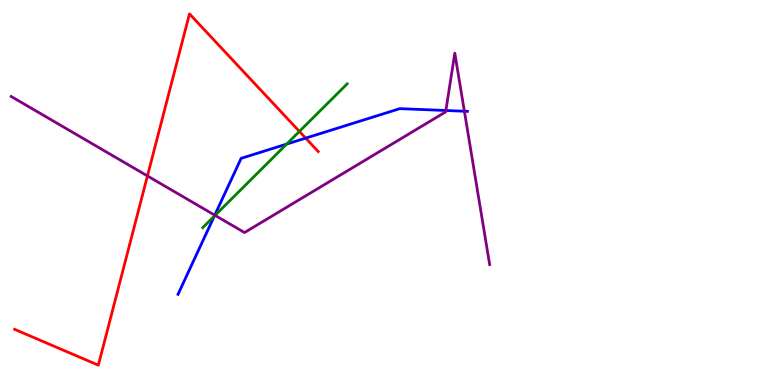[{'lines': ['blue', 'red'], 'intersections': [{'x': 3.94, 'y': 6.41}]}, {'lines': ['green', 'red'], 'intersections': [{'x': 3.86, 'y': 6.59}]}, {'lines': ['purple', 'red'], 'intersections': [{'x': 1.9, 'y': 5.43}]}, {'lines': ['blue', 'green'], 'intersections': [{'x': 2.77, 'y': 4.39}, {'x': 3.7, 'y': 6.26}]}, {'lines': ['blue', 'purple'], 'intersections': [{'x': 2.77, 'y': 4.41}, {'x': 5.75, 'y': 7.13}, {'x': 5.99, 'y': 7.11}]}, {'lines': ['green', 'purple'], 'intersections': [{'x': 2.77, 'y': 4.41}]}]